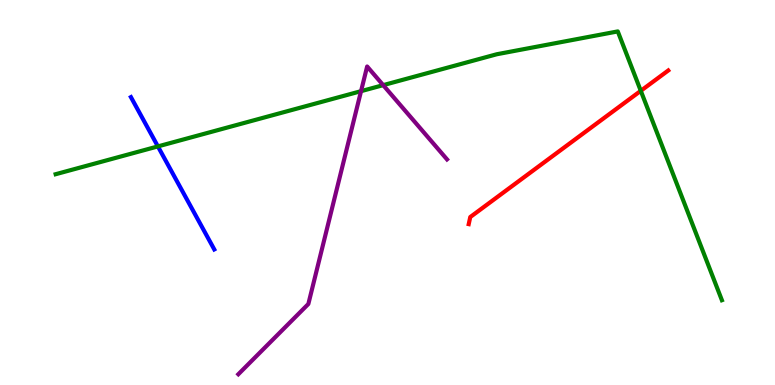[{'lines': ['blue', 'red'], 'intersections': []}, {'lines': ['green', 'red'], 'intersections': [{'x': 8.27, 'y': 7.64}]}, {'lines': ['purple', 'red'], 'intersections': []}, {'lines': ['blue', 'green'], 'intersections': [{'x': 2.04, 'y': 6.2}]}, {'lines': ['blue', 'purple'], 'intersections': []}, {'lines': ['green', 'purple'], 'intersections': [{'x': 4.66, 'y': 7.63}, {'x': 4.94, 'y': 7.79}]}]